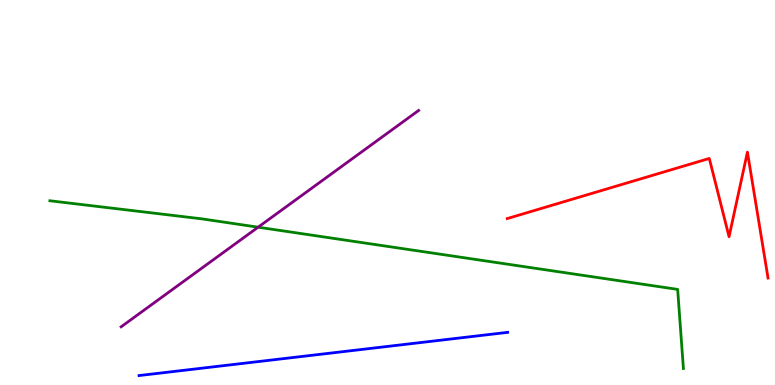[{'lines': ['blue', 'red'], 'intersections': []}, {'lines': ['green', 'red'], 'intersections': []}, {'lines': ['purple', 'red'], 'intersections': []}, {'lines': ['blue', 'green'], 'intersections': []}, {'lines': ['blue', 'purple'], 'intersections': []}, {'lines': ['green', 'purple'], 'intersections': [{'x': 3.33, 'y': 4.1}]}]